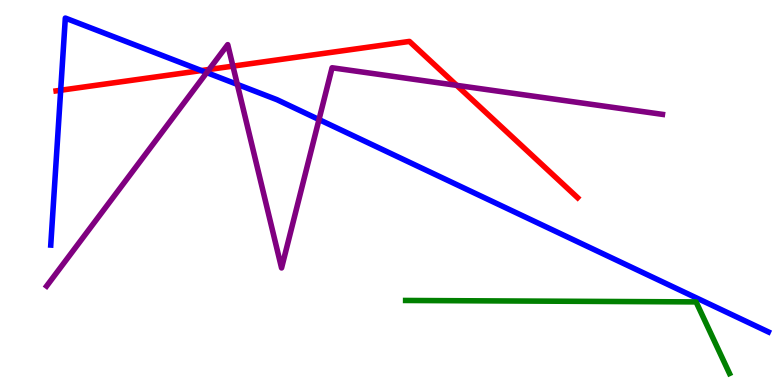[{'lines': ['blue', 'red'], 'intersections': [{'x': 0.783, 'y': 7.66}, {'x': 2.6, 'y': 8.17}]}, {'lines': ['green', 'red'], 'intersections': []}, {'lines': ['purple', 'red'], 'intersections': [{'x': 2.7, 'y': 8.2}, {'x': 3.01, 'y': 8.28}, {'x': 5.89, 'y': 7.78}]}, {'lines': ['blue', 'green'], 'intersections': []}, {'lines': ['blue', 'purple'], 'intersections': [{'x': 2.67, 'y': 8.11}, {'x': 3.06, 'y': 7.81}, {'x': 4.12, 'y': 6.89}]}, {'lines': ['green', 'purple'], 'intersections': []}]